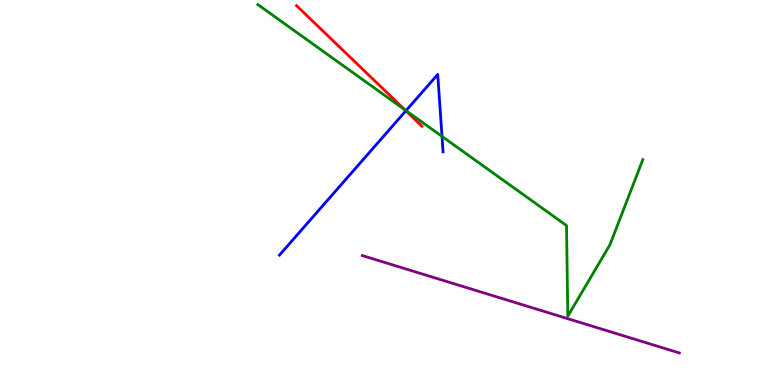[{'lines': ['blue', 'red'], 'intersections': [{'x': 5.24, 'y': 7.12}]}, {'lines': ['green', 'red'], 'intersections': [{'x': 5.22, 'y': 7.15}]}, {'lines': ['purple', 'red'], 'intersections': []}, {'lines': ['blue', 'green'], 'intersections': [{'x': 5.24, 'y': 7.13}, {'x': 5.7, 'y': 6.46}]}, {'lines': ['blue', 'purple'], 'intersections': []}, {'lines': ['green', 'purple'], 'intersections': []}]